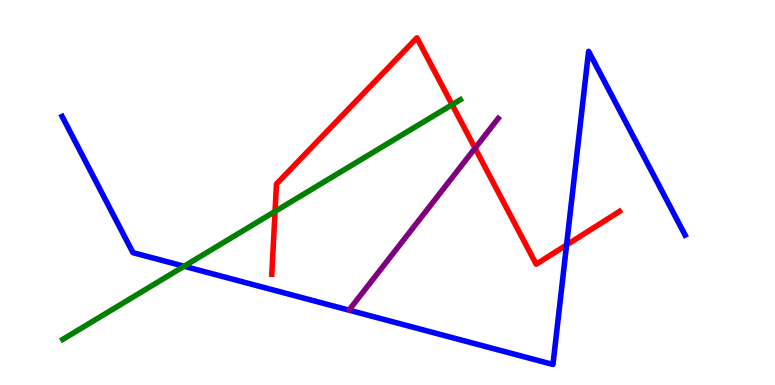[{'lines': ['blue', 'red'], 'intersections': [{'x': 7.31, 'y': 3.64}]}, {'lines': ['green', 'red'], 'intersections': [{'x': 3.55, 'y': 4.51}, {'x': 5.83, 'y': 7.28}]}, {'lines': ['purple', 'red'], 'intersections': [{'x': 6.13, 'y': 6.15}]}, {'lines': ['blue', 'green'], 'intersections': [{'x': 2.38, 'y': 3.08}]}, {'lines': ['blue', 'purple'], 'intersections': []}, {'lines': ['green', 'purple'], 'intersections': []}]